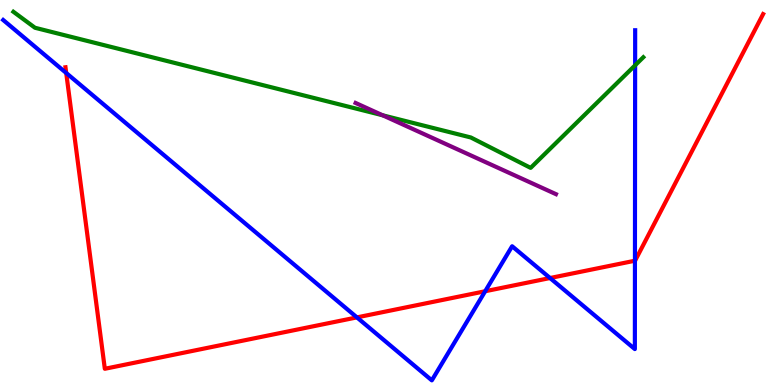[{'lines': ['blue', 'red'], 'intersections': [{'x': 0.854, 'y': 8.1}, {'x': 4.61, 'y': 1.76}, {'x': 6.26, 'y': 2.44}, {'x': 7.1, 'y': 2.78}, {'x': 8.19, 'y': 3.23}]}, {'lines': ['green', 'red'], 'intersections': []}, {'lines': ['purple', 'red'], 'intersections': []}, {'lines': ['blue', 'green'], 'intersections': [{'x': 8.2, 'y': 8.3}]}, {'lines': ['blue', 'purple'], 'intersections': []}, {'lines': ['green', 'purple'], 'intersections': [{'x': 4.94, 'y': 7.01}]}]